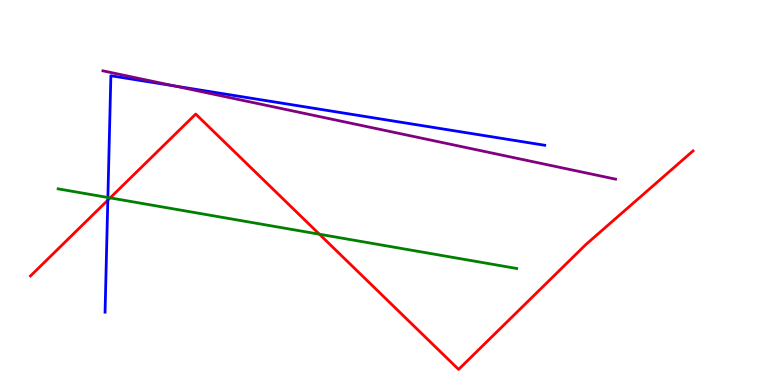[{'lines': ['blue', 'red'], 'intersections': [{'x': 1.39, 'y': 4.8}]}, {'lines': ['green', 'red'], 'intersections': [{'x': 1.42, 'y': 4.86}, {'x': 4.12, 'y': 3.92}]}, {'lines': ['purple', 'red'], 'intersections': []}, {'lines': ['blue', 'green'], 'intersections': [{'x': 1.39, 'y': 4.87}]}, {'lines': ['blue', 'purple'], 'intersections': [{'x': 2.25, 'y': 7.77}]}, {'lines': ['green', 'purple'], 'intersections': []}]